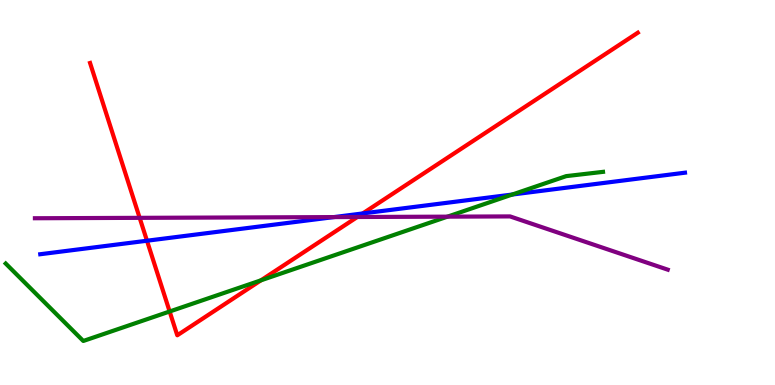[{'lines': ['blue', 'red'], 'intersections': [{'x': 1.9, 'y': 3.75}, {'x': 4.68, 'y': 4.46}]}, {'lines': ['green', 'red'], 'intersections': [{'x': 2.19, 'y': 1.91}, {'x': 3.37, 'y': 2.72}]}, {'lines': ['purple', 'red'], 'intersections': [{'x': 1.8, 'y': 4.34}, {'x': 4.61, 'y': 4.36}]}, {'lines': ['blue', 'green'], 'intersections': [{'x': 6.61, 'y': 4.95}]}, {'lines': ['blue', 'purple'], 'intersections': [{'x': 4.31, 'y': 4.36}]}, {'lines': ['green', 'purple'], 'intersections': [{'x': 5.77, 'y': 4.37}]}]